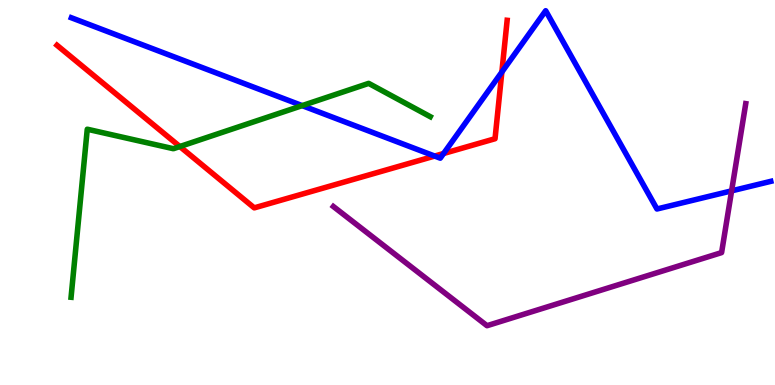[{'lines': ['blue', 'red'], 'intersections': [{'x': 5.61, 'y': 5.95}, {'x': 5.72, 'y': 6.01}, {'x': 6.48, 'y': 8.13}]}, {'lines': ['green', 'red'], 'intersections': [{'x': 2.32, 'y': 6.19}]}, {'lines': ['purple', 'red'], 'intersections': []}, {'lines': ['blue', 'green'], 'intersections': [{'x': 3.9, 'y': 7.26}]}, {'lines': ['blue', 'purple'], 'intersections': [{'x': 9.44, 'y': 5.04}]}, {'lines': ['green', 'purple'], 'intersections': []}]